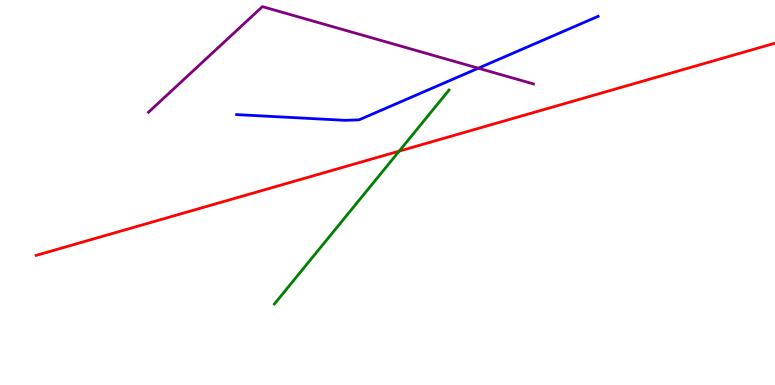[{'lines': ['blue', 'red'], 'intersections': []}, {'lines': ['green', 'red'], 'intersections': [{'x': 5.15, 'y': 6.07}]}, {'lines': ['purple', 'red'], 'intersections': []}, {'lines': ['blue', 'green'], 'intersections': []}, {'lines': ['blue', 'purple'], 'intersections': [{'x': 6.17, 'y': 8.23}]}, {'lines': ['green', 'purple'], 'intersections': []}]